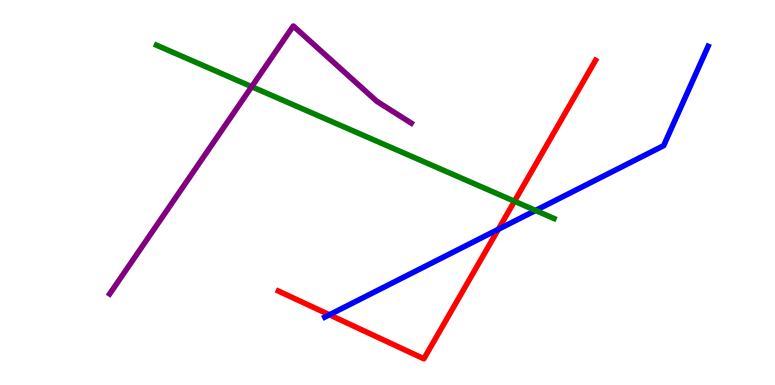[{'lines': ['blue', 'red'], 'intersections': [{'x': 4.25, 'y': 1.82}, {'x': 6.43, 'y': 4.04}]}, {'lines': ['green', 'red'], 'intersections': [{'x': 6.64, 'y': 4.77}]}, {'lines': ['purple', 'red'], 'intersections': []}, {'lines': ['blue', 'green'], 'intersections': [{'x': 6.91, 'y': 4.53}]}, {'lines': ['blue', 'purple'], 'intersections': []}, {'lines': ['green', 'purple'], 'intersections': [{'x': 3.25, 'y': 7.75}]}]